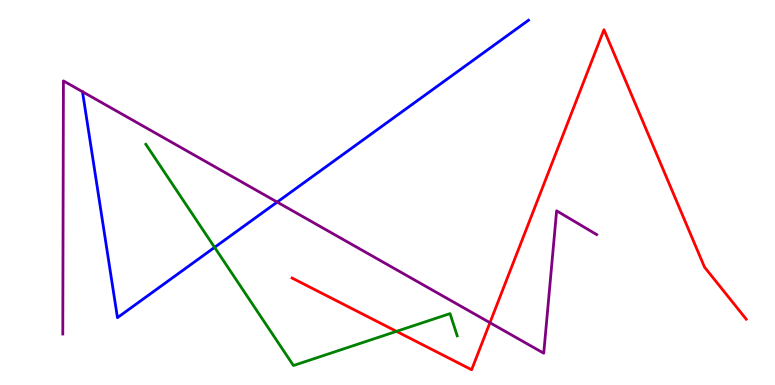[{'lines': ['blue', 'red'], 'intersections': []}, {'lines': ['green', 'red'], 'intersections': [{'x': 5.12, 'y': 1.39}]}, {'lines': ['purple', 'red'], 'intersections': [{'x': 6.32, 'y': 1.62}]}, {'lines': ['blue', 'green'], 'intersections': [{'x': 2.77, 'y': 3.58}]}, {'lines': ['blue', 'purple'], 'intersections': [{'x': 3.58, 'y': 4.75}]}, {'lines': ['green', 'purple'], 'intersections': []}]